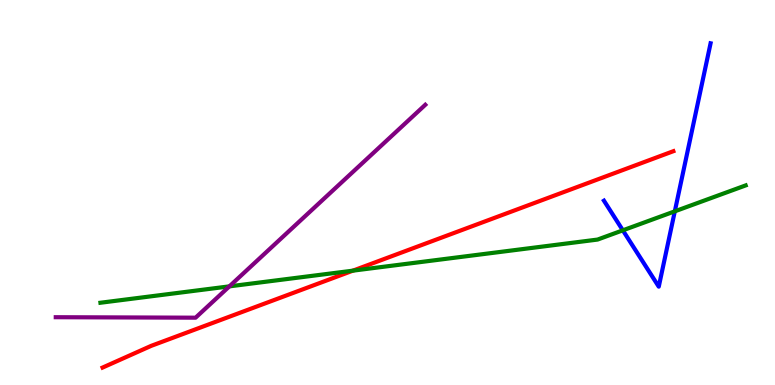[{'lines': ['blue', 'red'], 'intersections': []}, {'lines': ['green', 'red'], 'intersections': [{'x': 4.55, 'y': 2.97}]}, {'lines': ['purple', 'red'], 'intersections': []}, {'lines': ['blue', 'green'], 'intersections': [{'x': 8.04, 'y': 4.02}, {'x': 8.71, 'y': 4.51}]}, {'lines': ['blue', 'purple'], 'intersections': []}, {'lines': ['green', 'purple'], 'intersections': [{'x': 2.96, 'y': 2.56}]}]